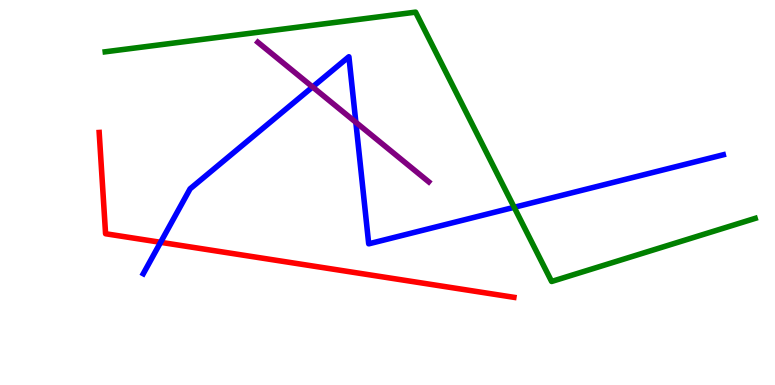[{'lines': ['blue', 'red'], 'intersections': [{'x': 2.07, 'y': 3.71}]}, {'lines': ['green', 'red'], 'intersections': []}, {'lines': ['purple', 'red'], 'intersections': []}, {'lines': ['blue', 'green'], 'intersections': [{'x': 6.63, 'y': 4.62}]}, {'lines': ['blue', 'purple'], 'intersections': [{'x': 4.03, 'y': 7.74}, {'x': 4.59, 'y': 6.82}]}, {'lines': ['green', 'purple'], 'intersections': []}]